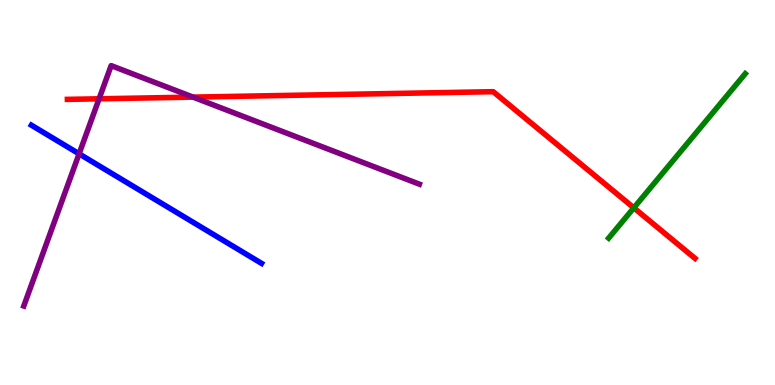[{'lines': ['blue', 'red'], 'intersections': []}, {'lines': ['green', 'red'], 'intersections': [{'x': 8.18, 'y': 4.6}]}, {'lines': ['purple', 'red'], 'intersections': [{'x': 1.28, 'y': 7.43}, {'x': 2.49, 'y': 7.48}]}, {'lines': ['blue', 'green'], 'intersections': []}, {'lines': ['blue', 'purple'], 'intersections': [{'x': 1.02, 'y': 6.0}]}, {'lines': ['green', 'purple'], 'intersections': []}]